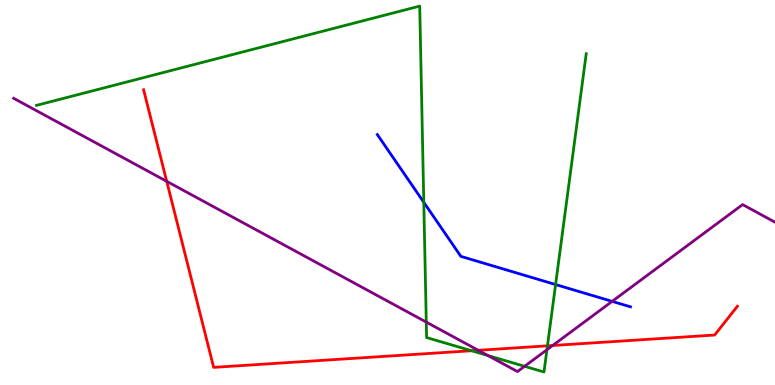[{'lines': ['blue', 'red'], 'intersections': []}, {'lines': ['green', 'red'], 'intersections': [{'x': 6.08, 'y': 0.89}, {'x': 7.06, 'y': 1.02}]}, {'lines': ['purple', 'red'], 'intersections': [{'x': 2.15, 'y': 5.29}, {'x': 6.17, 'y': 0.901}, {'x': 7.13, 'y': 1.03}]}, {'lines': ['blue', 'green'], 'intersections': [{'x': 5.47, 'y': 4.75}, {'x': 7.17, 'y': 2.61}]}, {'lines': ['blue', 'purple'], 'intersections': [{'x': 7.9, 'y': 2.17}]}, {'lines': ['green', 'purple'], 'intersections': [{'x': 5.5, 'y': 1.63}, {'x': 6.3, 'y': 0.765}, {'x': 6.77, 'y': 0.486}, {'x': 7.06, 'y': 0.916}]}]